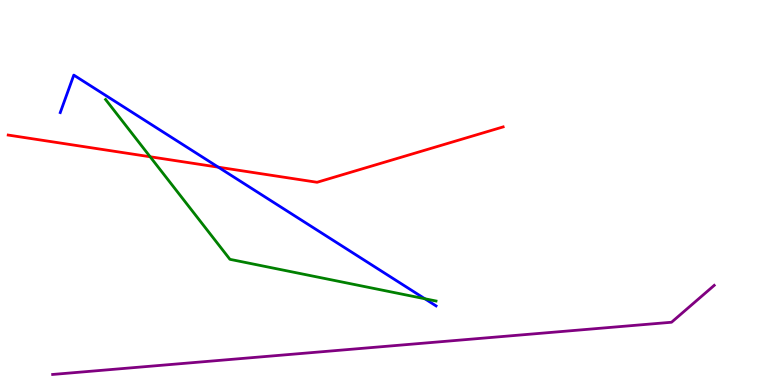[{'lines': ['blue', 'red'], 'intersections': [{'x': 2.82, 'y': 5.66}]}, {'lines': ['green', 'red'], 'intersections': [{'x': 1.94, 'y': 5.93}]}, {'lines': ['purple', 'red'], 'intersections': []}, {'lines': ['blue', 'green'], 'intersections': [{'x': 5.48, 'y': 2.24}]}, {'lines': ['blue', 'purple'], 'intersections': []}, {'lines': ['green', 'purple'], 'intersections': []}]